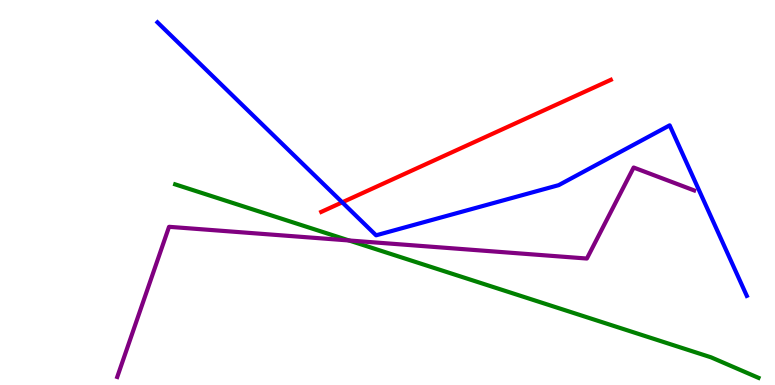[{'lines': ['blue', 'red'], 'intersections': [{'x': 4.42, 'y': 4.74}]}, {'lines': ['green', 'red'], 'intersections': []}, {'lines': ['purple', 'red'], 'intersections': []}, {'lines': ['blue', 'green'], 'intersections': []}, {'lines': ['blue', 'purple'], 'intersections': []}, {'lines': ['green', 'purple'], 'intersections': [{'x': 4.5, 'y': 3.75}]}]